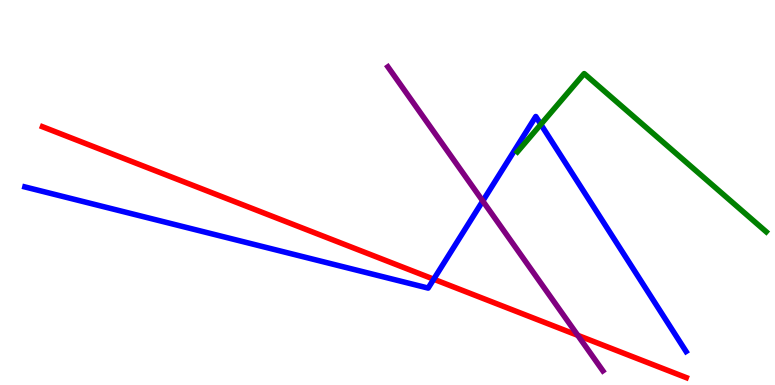[{'lines': ['blue', 'red'], 'intersections': [{'x': 5.6, 'y': 2.75}]}, {'lines': ['green', 'red'], 'intersections': []}, {'lines': ['purple', 'red'], 'intersections': [{'x': 7.46, 'y': 1.29}]}, {'lines': ['blue', 'green'], 'intersections': [{'x': 6.98, 'y': 6.77}]}, {'lines': ['blue', 'purple'], 'intersections': [{'x': 6.23, 'y': 4.78}]}, {'lines': ['green', 'purple'], 'intersections': []}]